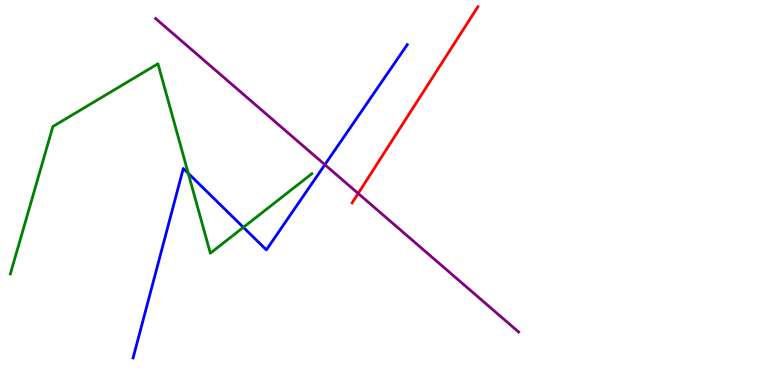[{'lines': ['blue', 'red'], 'intersections': []}, {'lines': ['green', 'red'], 'intersections': []}, {'lines': ['purple', 'red'], 'intersections': [{'x': 4.62, 'y': 4.98}]}, {'lines': ['blue', 'green'], 'intersections': [{'x': 2.43, 'y': 5.5}, {'x': 3.14, 'y': 4.1}]}, {'lines': ['blue', 'purple'], 'intersections': [{'x': 4.19, 'y': 5.72}]}, {'lines': ['green', 'purple'], 'intersections': []}]